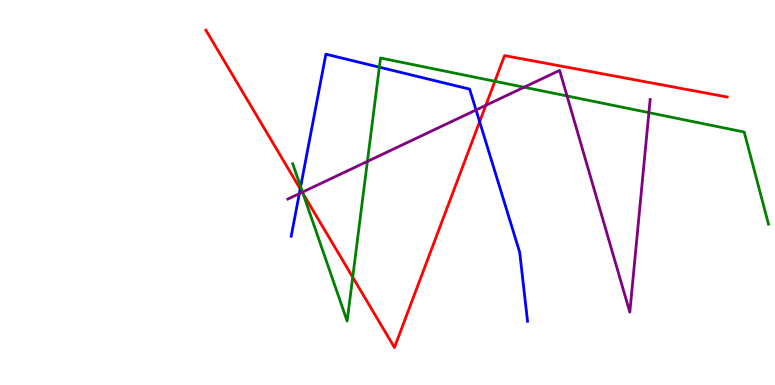[{'lines': ['blue', 'red'], 'intersections': [{'x': 3.87, 'y': 5.09}, {'x': 6.19, 'y': 6.84}]}, {'lines': ['green', 'red'], 'intersections': [{'x': 3.91, 'y': 4.97}, {'x': 4.55, 'y': 2.8}, {'x': 6.39, 'y': 7.89}]}, {'lines': ['purple', 'red'], 'intersections': [{'x': 3.9, 'y': 5.01}, {'x': 6.27, 'y': 7.26}]}, {'lines': ['blue', 'green'], 'intersections': [{'x': 3.88, 'y': 5.15}, {'x': 4.89, 'y': 8.25}]}, {'lines': ['blue', 'purple'], 'intersections': [{'x': 3.86, 'y': 4.97}, {'x': 6.14, 'y': 7.14}]}, {'lines': ['green', 'purple'], 'intersections': [{'x': 3.9, 'y': 5.01}, {'x': 4.74, 'y': 5.81}, {'x': 6.76, 'y': 7.73}, {'x': 7.32, 'y': 7.51}, {'x': 8.37, 'y': 7.07}]}]